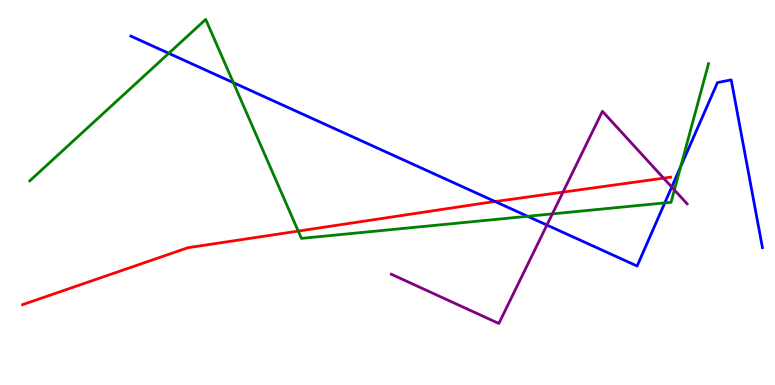[{'lines': ['blue', 'red'], 'intersections': [{'x': 6.39, 'y': 4.77}]}, {'lines': ['green', 'red'], 'intersections': [{'x': 3.85, 'y': 4.0}]}, {'lines': ['purple', 'red'], 'intersections': [{'x': 7.26, 'y': 5.01}, {'x': 8.56, 'y': 5.37}]}, {'lines': ['blue', 'green'], 'intersections': [{'x': 2.18, 'y': 8.62}, {'x': 3.01, 'y': 7.85}, {'x': 6.81, 'y': 4.38}, {'x': 8.58, 'y': 4.73}, {'x': 8.78, 'y': 5.68}]}, {'lines': ['blue', 'purple'], 'intersections': [{'x': 7.06, 'y': 4.15}, {'x': 8.67, 'y': 5.14}]}, {'lines': ['green', 'purple'], 'intersections': [{'x': 7.13, 'y': 4.44}, {'x': 8.7, 'y': 5.07}]}]